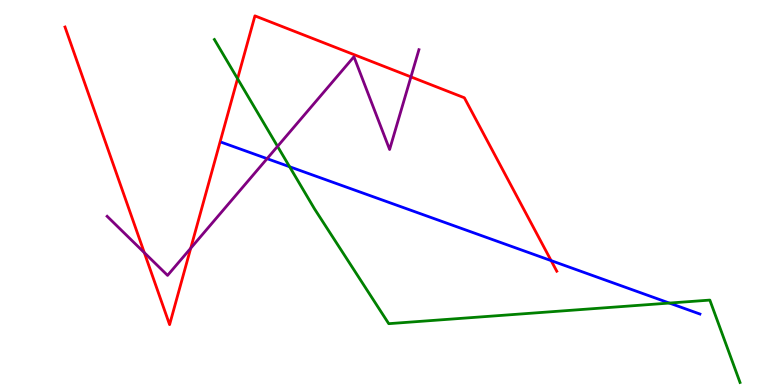[{'lines': ['blue', 'red'], 'intersections': [{'x': 7.11, 'y': 3.23}]}, {'lines': ['green', 'red'], 'intersections': [{'x': 3.07, 'y': 7.96}]}, {'lines': ['purple', 'red'], 'intersections': [{'x': 1.86, 'y': 3.44}, {'x': 2.46, 'y': 3.55}, {'x': 5.3, 'y': 8.0}]}, {'lines': ['blue', 'green'], 'intersections': [{'x': 3.74, 'y': 5.67}, {'x': 8.64, 'y': 2.13}]}, {'lines': ['blue', 'purple'], 'intersections': [{'x': 3.45, 'y': 5.88}]}, {'lines': ['green', 'purple'], 'intersections': [{'x': 3.58, 'y': 6.2}]}]